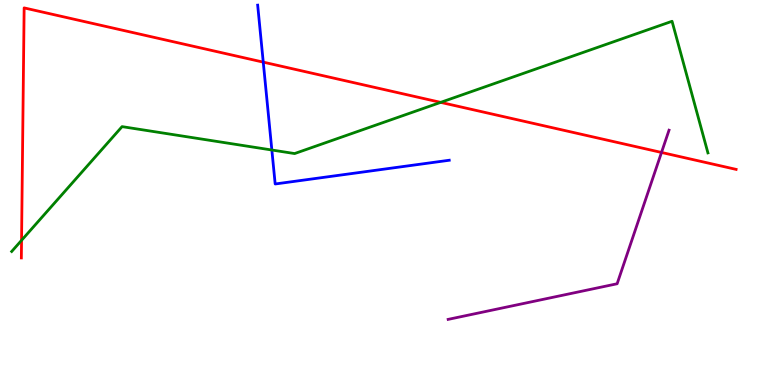[{'lines': ['blue', 'red'], 'intersections': [{'x': 3.4, 'y': 8.39}]}, {'lines': ['green', 'red'], 'intersections': [{'x': 0.278, 'y': 3.76}, {'x': 5.69, 'y': 7.34}]}, {'lines': ['purple', 'red'], 'intersections': [{'x': 8.54, 'y': 6.04}]}, {'lines': ['blue', 'green'], 'intersections': [{'x': 3.51, 'y': 6.1}]}, {'lines': ['blue', 'purple'], 'intersections': []}, {'lines': ['green', 'purple'], 'intersections': []}]